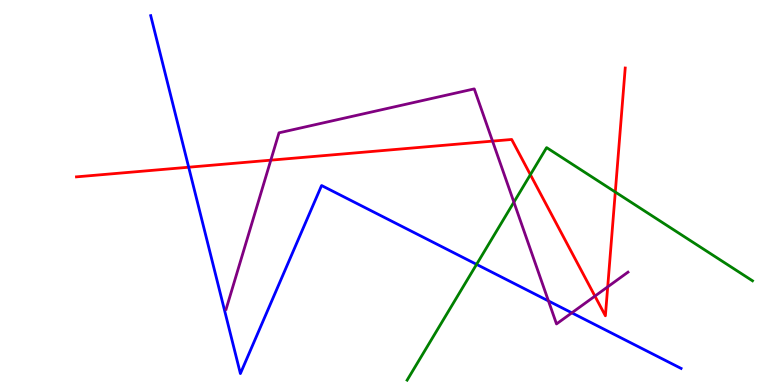[{'lines': ['blue', 'red'], 'intersections': [{'x': 2.43, 'y': 5.66}]}, {'lines': ['green', 'red'], 'intersections': [{'x': 6.84, 'y': 5.46}, {'x': 7.94, 'y': 5.01}]}, {'lines': ['purple', 'red'], 'intersections': [{'x': 3.49, 'y': 5.84}, {'x': 6.36, 'y': 6.33}, {'x': 7.68, 'y': 2.31}, {'x': 7.84, 'y': 2.55}]}, {'lines': ['blue', 'green'], 'intersections': [{'x': 6.15, 'y': 3.13}]}, {'lines': ['blue', 'purple'], 'intersections': [{'x': 7.08, 'y': 2.18}, {'x': 7.38, 'y': 1.87}]}, {'lines': ['green', 'purple'], 'intersections': [{'x': 6.63, 'y': 4.75}]}]